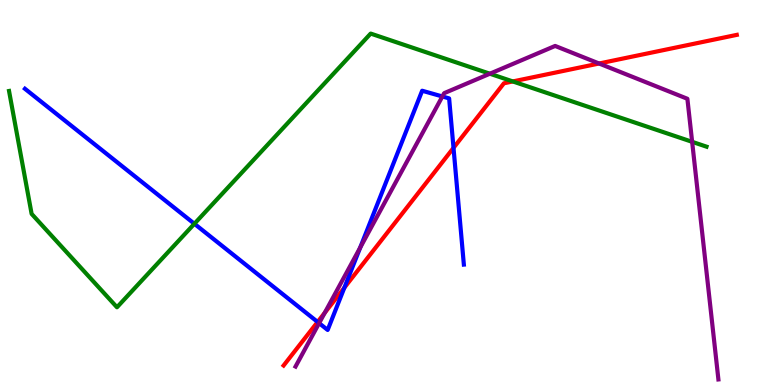[{'lines': ['blue', 'red'], 'intersections': [{'x': 4.1, 'y': 1.64}, {'x': 4.44, 'y': 2.53}, {'x': 5.85, 'y': 6.16}]}, {'lines': ['green', 'red'], 'intersections': [{'x': 6.62, 'y': 7.88}]}, {'lines': ['purple', 'red'], 'intersections': [{'x': 4.19, 'y': 1.88}, {'x': 7.73, 'y': 8.35}]}, {'lines': ['blue', 'green'], 'intersections': [{'x': 2.51, 'y': 4.19}]}, {'lines': ['blue', 'purple'], 'intersections': [{'x': 4.12, 'y': 1.61}, {'x': 4.65, 'y': 3.57}, {'x': 5.71, 'y': 7.49}]}, {'lines': ['green', 'purple'], 'intersections': [{'x': 6.32, 'y': 8.09}, {'x': 8.93, 'y': 6.32}]}]